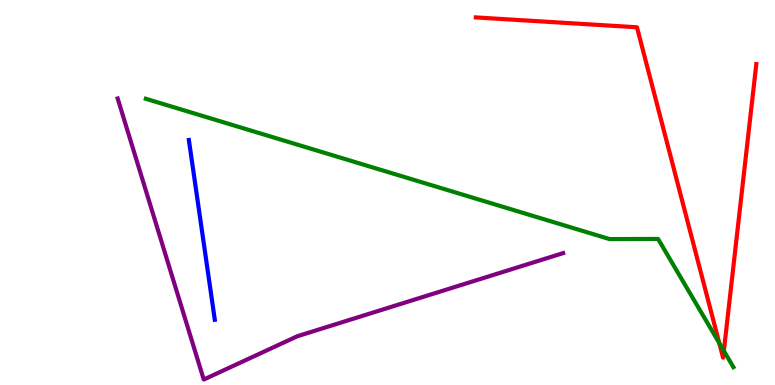[{'lines': ['blue', 'red'], 'intersections': []}, {'lines': ['green', 'red'], 'intersections': [{'x': 9.28, 'y': 1.09}, {'x': 9.34, 'y': 0.886}]}, {'lines': ['purple', 'red'], 'intersections': []}, {'lines': ['blue', 'green'], 'intersections': []}, {'lines': ['blue', 'purple'], 'intersections': []}, {'lines': ['green', 'purple'], 'intersections': []}]